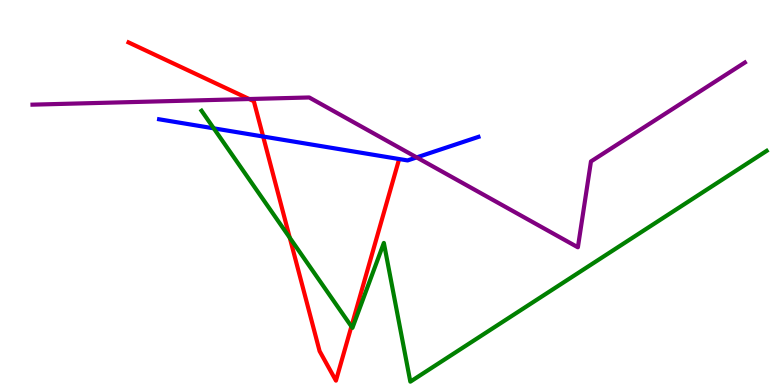[{'lines': ['blue', 'red'], 'intersections': [{'x': 3.4, 'y': 6.45}]}, {'lines': ['green', 'red'], 'intersections': [{'x': 3.74, 'y': 3.83}, {'x': 4.53, 'y': 1.52}]}, {'lines': ['purple', 'red'], 'intersections': [{'x': 3.22, 'y': 7.43}]}, {'lines': ['blue', 'green'], 'intersections': [{'x': 2.76, 'y': 6.67}]}, {'lines': ['blue', 'purple'], 'intersections': [{'x': 5.38, 'y': 5.91}]}, {'lines': ['green', 'purple'], 'intersections': []}]